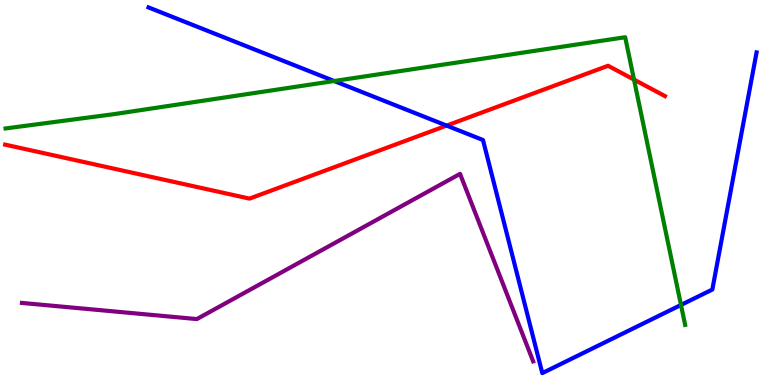[{'lines': ['blue', 'red'], 'intersections': [{'x': 5.76, 'y': 6.74}]}, {'lines': ['green', 'red'], 'intersections': [{'x': 8.18, 'y': 7.93}]}, {'lines': ['purple', 'red'], 'intersections': []}, {'lines': ['blue', 'green'], 'intersections': [{'x': 4.31, 'y': 7.9}, {'x': 8.79, 'y': 2.08}]}, {'lines': ['blue', 'purple'], 'intersections': []}, {'lines': ['green', 'purple'], 'intersections': []}]